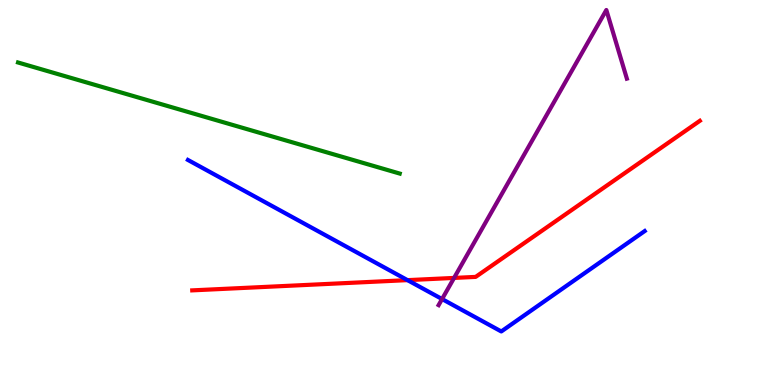[{'lines': ['blue', 'red'], 'intersections': [{'x': 5.26, 'y': 2.72}]}, {'lines': ['green', 'red'], 'intersections': []}, {'lines': ['purple', 'red'], 'intersections': [{'x': 5.86, 'y': 2.78}]}, {'lines': ['blue', 'green'], 'intersections': []}, {'lines': ['blue', 'purple'], 'intersections': [{'x': 5.7, 'y': 2.23}]}, {'lines': ['green', 'purple'], 'intersections': []}]